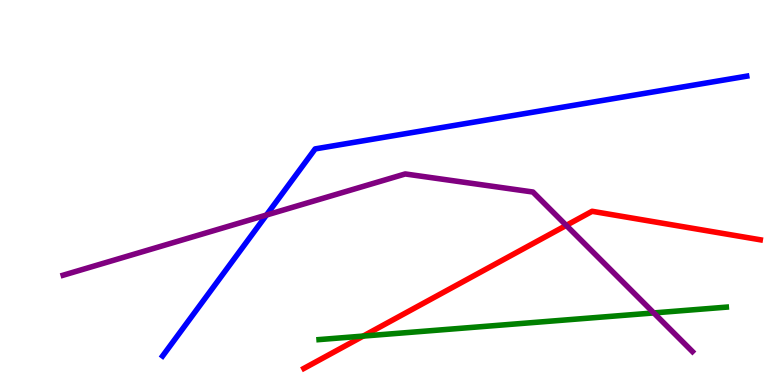[{'lines': ['blue', 'red'], 'intersections': []}, {'lines': ['green', 'red'], 'intersections': [{'x': 4.69, 'y': 1.27}]}, {'lines': ['purple', 'red'], 'intersections': [{'x': 7.31, 'y': 4.15}]}, {'lines': ['blue', 'green'], 'intersections': []}, {'lines': ['blue', 'purple'], 'intersections': [{'x': 3.44, 'y': 4.41}]}, {'lines': ['green', 'purple'], 'intersections': [{'x': 8.44, 'y': 1.87}]}]